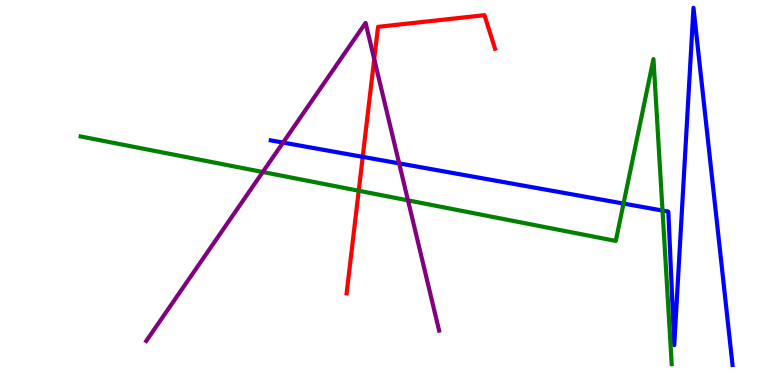[{'lines': ['blue', 'red'], 'intersections': [{'x': 4.68, 'y': 5.93}]}, {'lines': ['green', 'red'], 'intersections': [{'x': 4.63, 'y': 5.05}]}, {'lines': ['purple', 'red'], 'intersections': [{'x': 4.83, 'y': 8.47}]}, {'lines': ['blue', 'green'], 'intersections': [{'x': 8.05, 'y': 4.71}, {'x': 8.55, 'y': 4.53}]}, {'lines': ['blue', 'purple'], 'intersections': [{'x': 3.65, 'y': 6.3}, {'x': 5.15, 'y': 5.76}]}, {'lines': ['green', 'purple'], 'intersections': [{'x': 3.39, 'y': 5.53}, {'x': 5.26, 'y': 4.8}]}]